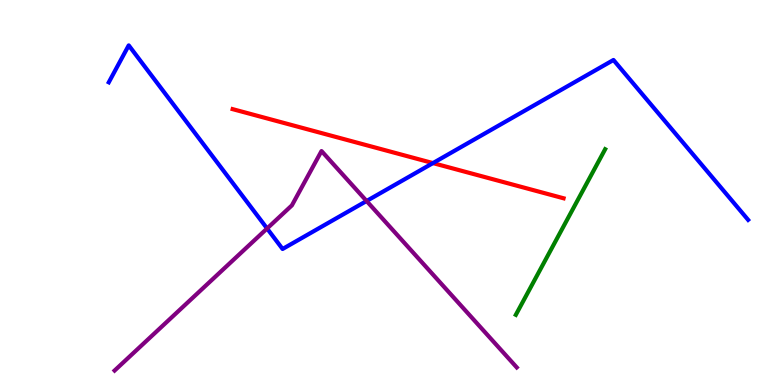[{'lines': ['blue', 'red'], 'intersections': [{'x': 5.59, 'y': 5.76}]}, {'lines': ['green', 'red'], 'intersections': []}, {'lines': ['purple', 'red'], 'intersections': []}, {'lines': ['blue', 'green'], 'intersections': []}, {'lines': ['blue', 'purple'], 'intersections': [{'x': 3.45, 'y': 4.07}, {'x': 4.73, 'y': 4.78}]}, {'lines': ['green', 'purple'], 'intersections': []}]